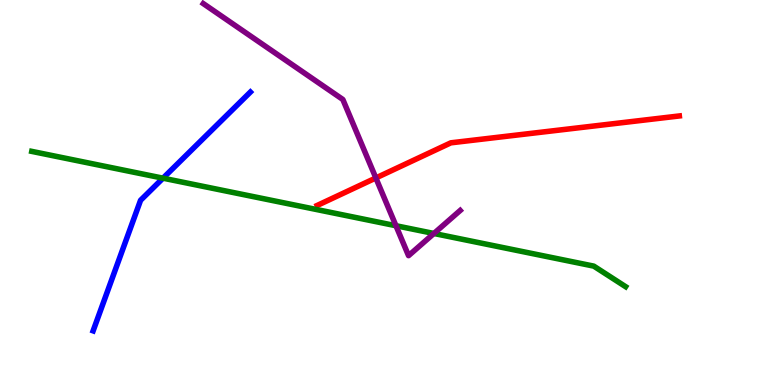[{'lines': ['blue', 'red'], 'intersections': []}, {'lines': ['green', 'red'], 'intersections': []}, {'lines': ['purple', 'red'], 'intersections': [{'x': 4.85, 'y': 5.38}]}, {'lines': ['blue', 'green'], 'intersections': [{'x': 2.1, 'y': 5.37}]}, {'lines': ['blue', 'purple'], 'intersections': []}, {'lines': ['green', 'purple'], 'intersections': [{'x': 5.11, 'y': 4.14}, {'x': 5.6, 'y': 3.94}]}]